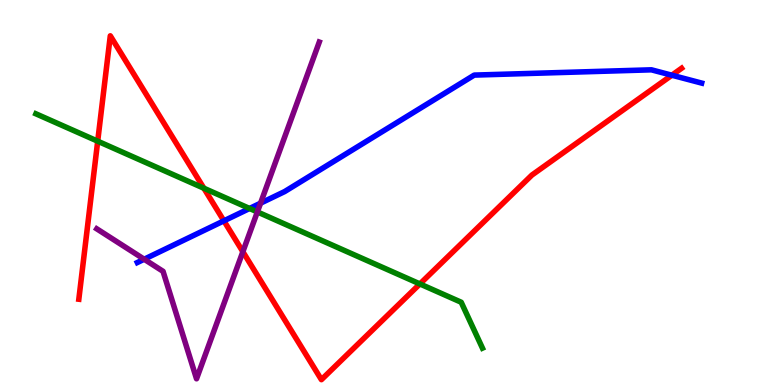[{'lines': ['blue', 'red'], 'intersections': [{'x': 2.89, 'y': 4.26}, {'x': 8.67, 'y': 8.05}]}, {'lines': ['green', 'red'], 'intersections': [{'x': 1.26, 'y': 6.33}, {'x': 2.63, 'y': 5.11}, {'x': 5.42, 'y': 2.63}]}, {'lines': ['purple', 'red'], 'intersections': [{'x': 3.13, 'y': 3.46}]}, {'lines': ['blue', 'green'], 'intersections': [{'x': 3.22, 'y': 4.59}]}, {'lines': ['blue', 'purple'], 'intersections': [{'x': 1.86, 'y': 3.27}, {'x': 3.36, 'y': 4.72}]}, {'lines': ['green', 'purple'], 'intersections': [{'x': 3.32, 'y': 4.5}]}]